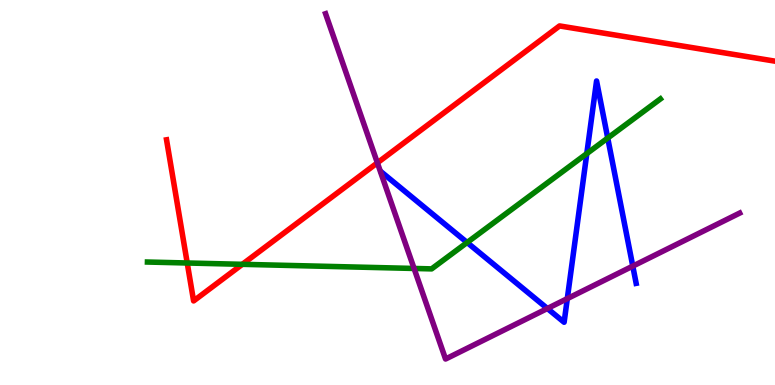[{'lines': ['blue', 'red'], 'intersections': []}, {'lines': ['green', 'red'], 'intersections': [{'x': 2.42, 'y': 3.17}, {'x': 3.13, 'y': 3.13}]}, {'lines': ['purple', 'red'], 'intersections': [{'x': 4.87, 'y': 5.77}]}, {'lines': ['blue', 'green'], 'intersections': [{'x': 6.03, 'y': 3.7}, {'x': 7.57, 'y': 6.01}, {'x': 7.84, 'y': 6.41}]}, {'lines': ['blue', 'purple'], 'intersections': [{'x': 7.06, 'y': 1.99}, {'x': 7.32, 'y': 2.24}, {'x': 8.16, 'y': 3.09}]}, {'lines': ['green', 'purple'], 'intersections': [{'x': 5.34, 'y': 3.03}]}]